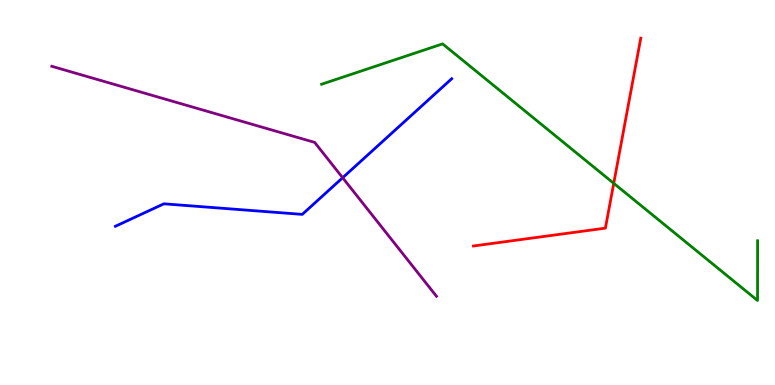[{'lines': ['blue', 'red'], 'intersections': []}, {'lines': ['green', 'red'], 'intersections': [{'x': 7.92, 'y': 5.24}]}, {'lines': ['purple', 'red'], 'intersections': []}, {'lines': ['blue', 'green'], 'intersections': []}, {'lines': ['blue', 'purple'], 'intersections': [{'x': 4.42, 'y': 5.38}]}, {'lines': ['green', 'purple'], 'intersections': []}]